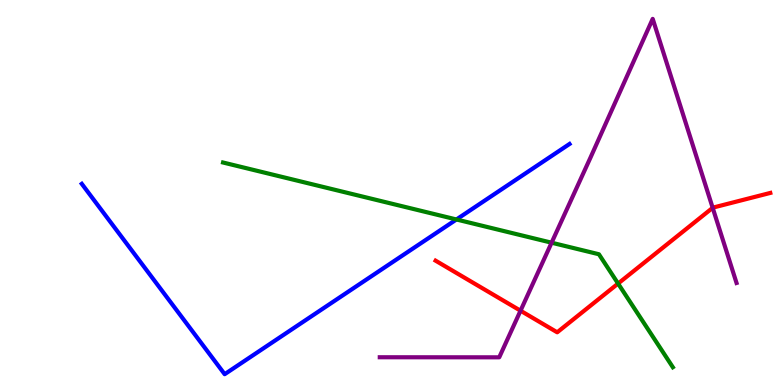[{'lines': ['blue', 'red'], 'intersections': []}, {'lines': ['green', 'red'], 'intersections': [{'x': 7.98, 'y': 2.63}]}, {'lines': ['purple', 'red'], 'intersections': [{'x': 6.72, 'y': 1.93}, {'x': 9.2, 'y': 4.6}]}, {'lines': ['blue', 'green'], 'intersections': [{'x': 5.89, 'y': 4.3}]}, {'lines': ['blue', 'purple'], 'intersections': []}, {'lines': ['green', 'purple'], 'intersections': [{'x': 7.12, 'y': 3.7}]}]